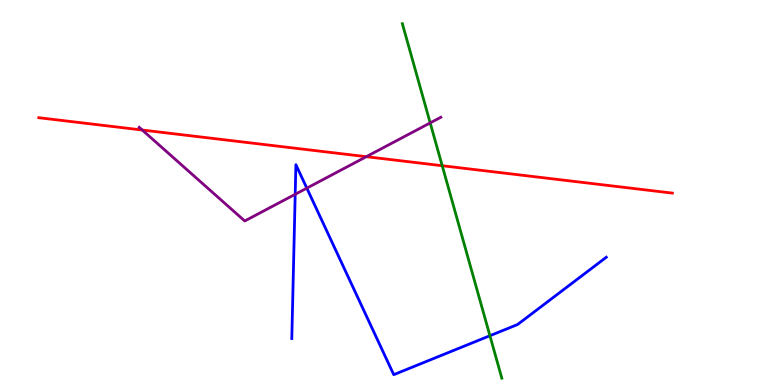[{'lines': ['blue', 'red'], 'intersections': []}, {'lines': ['green', 'red'], 'intersections': [{'x': 5.71, 'y': 5.7}]}, {'lines': ['purple', 'red'], 'intersections': [{'x': 1.84, 'y': 6.62}, {'x': 4.73, 'y': 5.93}]}, {'lines': ['blue', 'green'], 'intersections': [{'x': 6.32, 'y': 1.28}]}, {'lines': ['blue', 'purple'], 'intersections': [{'x': 3.81, 'y': 4.95}, {'x': 3.96, 'y': 5.11}]}, {'lines': ['green', 'purple'], 'intersections': [{'x': 5.55, 'y': 6.81}]}]